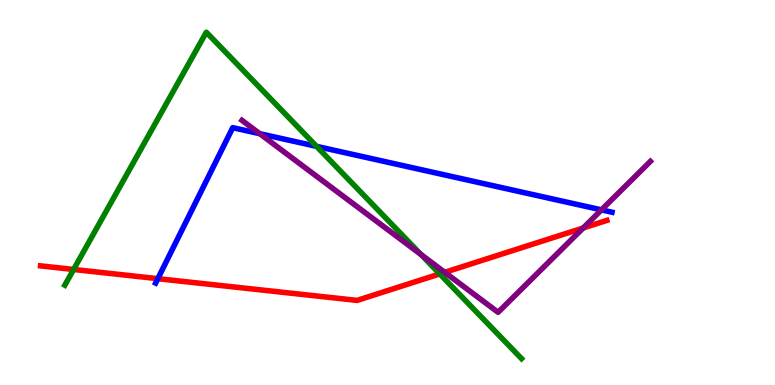[{'lines': ['blue', 'red'], 'intersections': [{'x': 2.04, 'y': 2.76}]}, {'lines': ['green', 'red'], 'intersections': [{'x': 0.95, 'y': 3.0}, {'x': 5.67, 'y': 2.89}]}, {'lines': ['purple', 'red'], 'intersections': [{'x': 5.74, 'y': 2.93}, {'x': 7.52, 'y': 4.08}]}, {'lines': ['blue', 'green'], 'intersections': [{'x': 4.08, 'y': 6.2}]}, {'lines': ['blue', 'purple'], 'intersections': [{'x': 3.35, 'y': 6.53}, {'x': 7.76, 'y': 4.55}]}, {'lines': ['green', 'purple'], 'intersections': [{'x': 5.43, 'y': 3.39}]}]